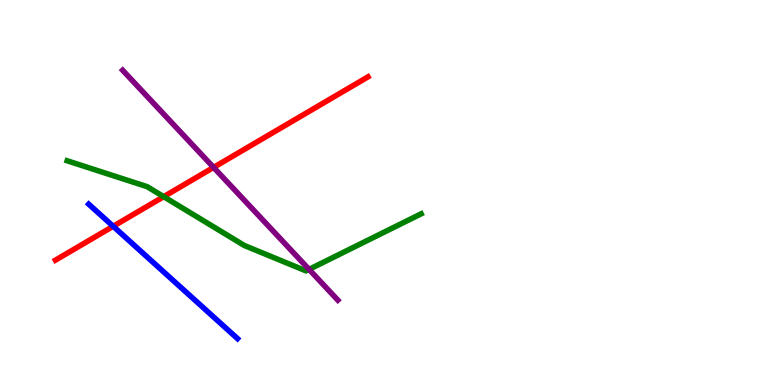[{'lines': ['blue', 'red'], 'intersections': [{'x': 1.46, 'y': 4.12}]}, {'lines': ['green', 'red'], 'intersections': [{'x': 2.11, 'y': 4.89}]}, {'lines': ['purple', 'red'], 'intersections': [{'x': 2.76, 'y': 5.65}]}, {'lines': ['blue', 'green'], 'intersections': []}, {'lines': ['blue', 'purple'], 'intersections': []}, {'lines': ['green', 'purple'], 'intersections': [{'x': 3.99, 'y': 3.0}]}]